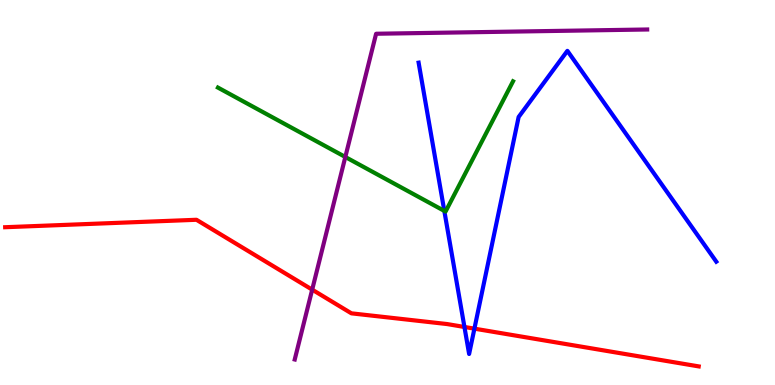[{'lines': ['blue', 'red'], 'intersections': [{'x': 5.99, 'y': 1.51}, {'x': 6.12, 'y': 1.46}]}, {'lines': ['green', 'red'], 'intersections': []}, {'lines': ['purple', 'red'], 'intersections': [{'x': 4.03, 'y': 2.48}]}, {'lines': ['blue', 'green'], 'intersections': [{'x': 5.73, 'y': 4.52}]}, {'lines': ['blue', 'purple'], 'intersections': []}, {'lines': ['green', 'purple'], 'intersections': [{'x': 4.46, 'y': 5.92}]}]